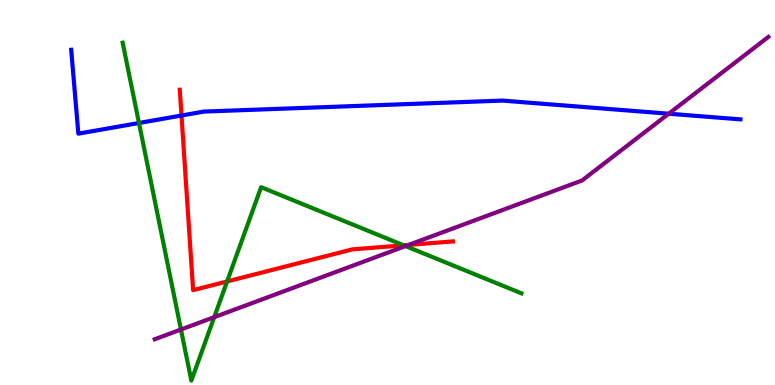[{'lines': ['blue', 'red'], 'intersections': [{'x': 2.34, 'y': 7.0}]}, {'lines': ['green', 'red'], 'intersections': [{'x': 2.93, 'y': 2.69}, {'x': 5.21, 'y': 3.63}]}, {'lines': ['purple', 'red'], 'intersections': [{'x': 5.27, 'y': 3.64}]}, {'lines': ['blue', 'green'], 'intersections': [{'x': 1.79, 'y': 6.81}]}, {'lines': ['blue', 'purple'], 'intersections': [{'x': 8.63, 'y': 7.05}]}, {'lines': ['green', 'purple'], 'intersections': [{'x': 2.33, 'y': 1.44}, {'x': 2.76, 'y': 1.76}, {'x': 5.23, 'y': 3.61}]}]